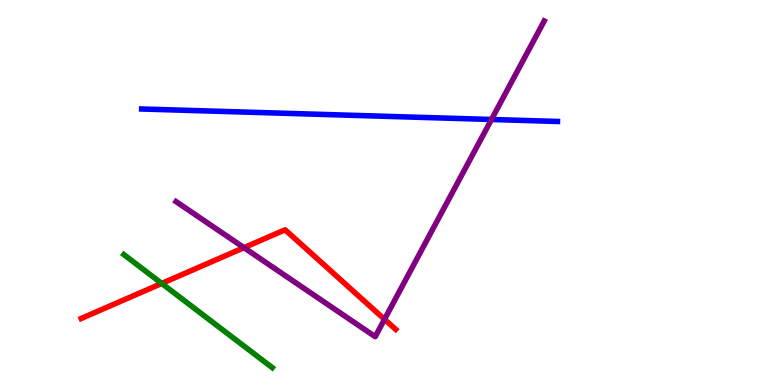[{'lines': ['blue', 'red'], 'intersections': []}, {'lines': ['green', 'red'], 'intersections': [{'x': 2.09, 'y': 2.64}]}, {'lines': ['purple', 'red'], 'intersections': [{'x': 3.15, 'y': 3.57}, {'x': 4.96, 'y': 1.71}]}, {'lines': ['blue', 'green'], 'intersections': []}, {'lines': ['blue', 'purple'], 'intersections': [{'x': 6.34, 'y': 6.9}]}, {'lines': ['green', 'purple'], 'intersections': []}]